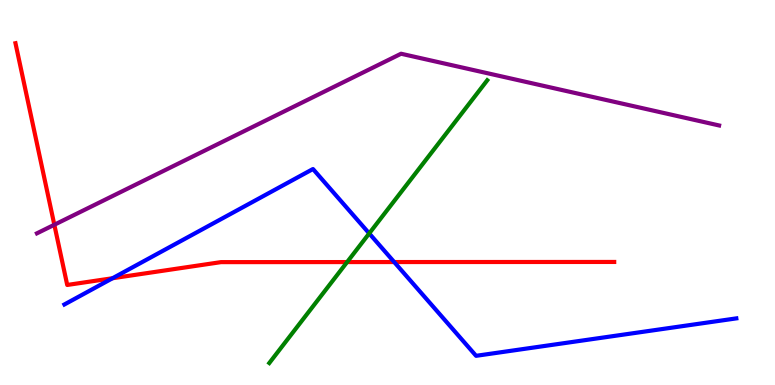[{'lines': ['blue', 'red'], 'intersections': [{'x': 1.45, 'y': 2.77}, {'x': 5.09, 'y': 3.19}]}, {'lines': ['green', 'red'], 'intersections': [{'x': 4.48, 'y': 3.19}]}, {'lines': ['purple', 'red'], 'intersections': [{'x': 0.701, 'y': 4.16}]}, {'lines': ['blue', 'green'], 'intersections': [{'x': 4.76, 'y': 3.94}]}, {'lines': ['blue', 'purple'], 'intersections': []}, {'lines': ['green', 'purple'], 'intersections': []}]